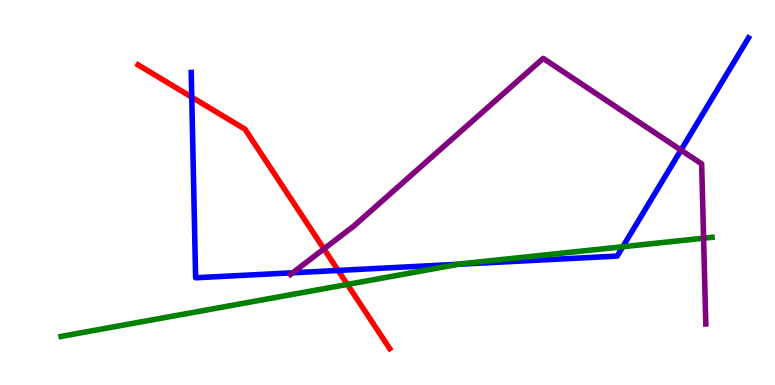[{'lines': ['blue', 'red'], 'intersections': [{'x': 2.47, 'y': 7.48}, {'x': 4.36, 'y': 2.98}]}, {'lines': ['green', 'red'], 'intersections': [{'x': 4.48, 'y': 2.61}]}, {'lines': ['purple', 'red'], 'intersections': [{'x': 4.18, 'y': 3.54}]}, {'lines': ['blue', 'green'], 'intersections': [{'x': 5.92, 'y': 3.14}, {'x': 8.04, 'y': 3.59}]}, {'lines': ['blue', 'purple'], 'intersections': [{'x': 3.78, 'y': 2.91}, {'x': 8.79, 'y': 6.1}]}, {'lines': ['green', 'purple'], 'intersections': [{'x': 9.08, 'y': 3.81}]}]